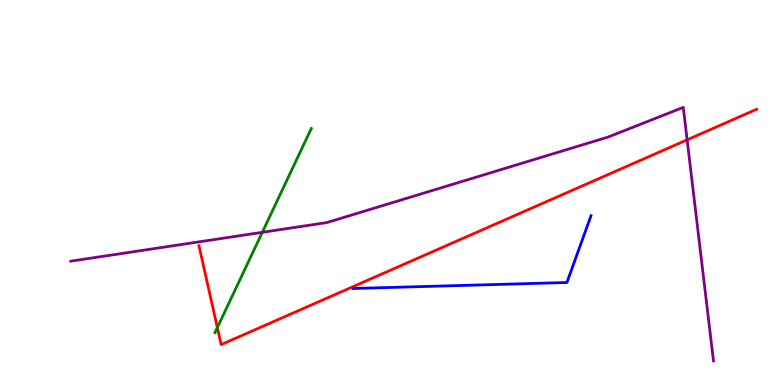[{'lines': ['blue', 'red'], 'intersections': []}, {'lines': ['green', 'red'], 'intersections': [{'x': 2.8, 'y': 1.49}]}, {'lines': ['purple', 'red'], 'intersections': [{'x': 8.87, 'y': 6.37}]}, {'lines': ['blue', 'green'], 'intersections': []}, {'lines': ['blue', 'purple'], 'intersections': []}, {'lines': ['green', 'purple'], 'intersections': [{'x': 3.38, 'y': 3.97}]}]